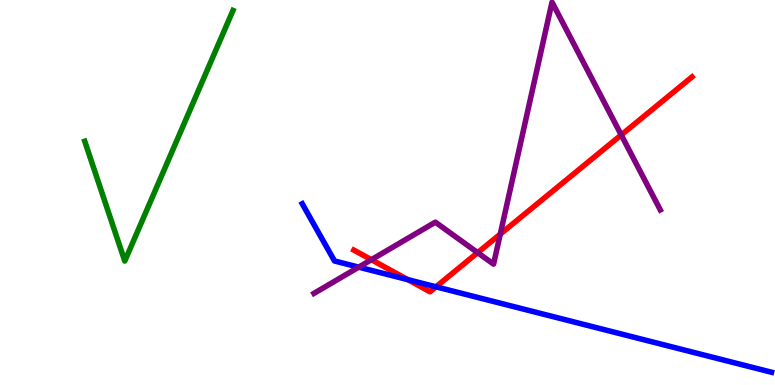[{'lines': ['blue', 'red'], 'intersections': [{'x': 5.26, 'y': 2.74}, {'x': 5.63, 'y': 2.55}]}, {'lines': ['green', 'red'], 'intersections': []}, {'lines': ['purple', 'red'], 'intersections': [{'x': 4.79, 'y': 3.25}, {'x': 6.16, 'y': 3.44}, {'x': 6.46, 'y': 3.92}, {'x': 8.02, 'y': 6.49}]}, {'lines': ['blue', 'green'], 'intersections': []}, {'lines': ['blue', 'purple'], 'intersections': [{'x': 4.63, 'y': 3.06}]}, {'lines': ['green', 'purple'], 'intersections': []}]